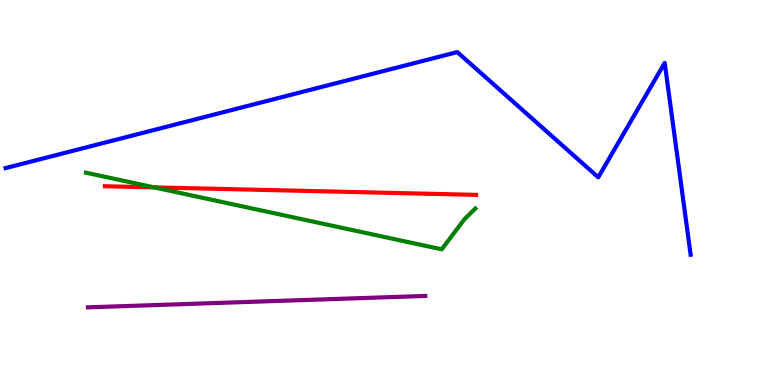[{'lines': ['blue', 'red'], 'intersections': []}, {'lines': ['green', 'red'], 'intersections': [{'x': 1.99, 'y': 5.13}]}, {'lines': ['purple', 'red'], 'intersections': []}, {'lines': ['blue', 'green'], 'intersections': []}, {'lines': ['blue', 'purple'], 'intersections': []}, {'lines': ['green', 'purple'], 'intersections': []}]